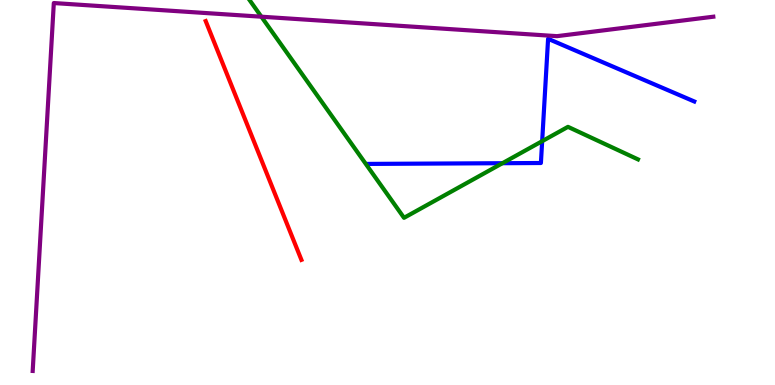[{'lines': ['blue', 'red'], 'intersections': []}, {'lines': ['green', 'red'], 'intersections': []}, {'lines': ['purple', 'red'], 'intersections': []}, {'lines': ['blue', 'green'], 'intersections': [{'x': 6.48, 'y': 5.76}, {'x': 7.0, 'y': 6.33}]}, {'lines': ['blue', 'purple'], 'intersections': []}, {'lines': ['green', 'purple'], 'intersections': [{'x': 3.37, 'y': 9.57}]}]